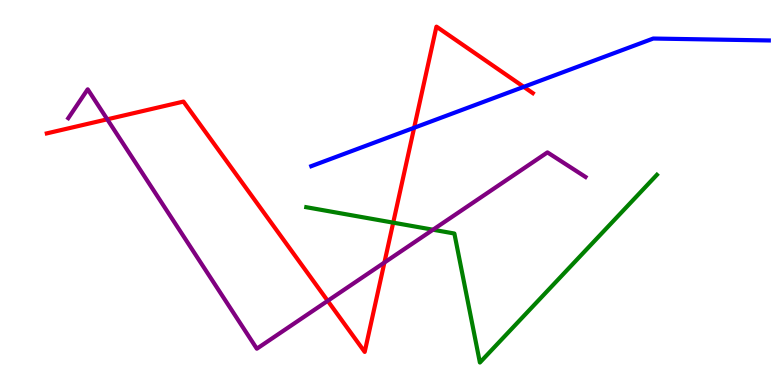[{'lines': ['blue', 'red'], 'intersections': [{'x': 5.34, 'y': 6.68}, {'x': 6.76, 'y': 7.74}]}, {'lines': ['green', 'red'], 'intersections': [{'x': 5.07, 'y': 4.22}]}, {'lines': ['purple', 'red'], 'intersections': [{'x': 1.38, 'y': 6.9}, {'x': 4.23, 'y': 2.19}, {'x': 4.96, 'y': 3.18}]}, {'lines': ['blue', 'green'], 'intersections': []}, {'lines': ['blue', 'purple'], 'intersections': []}, {'lines': ['green', 'purple'], 'intersections': [{'x': 5.59, 'y': 4.03}]}]